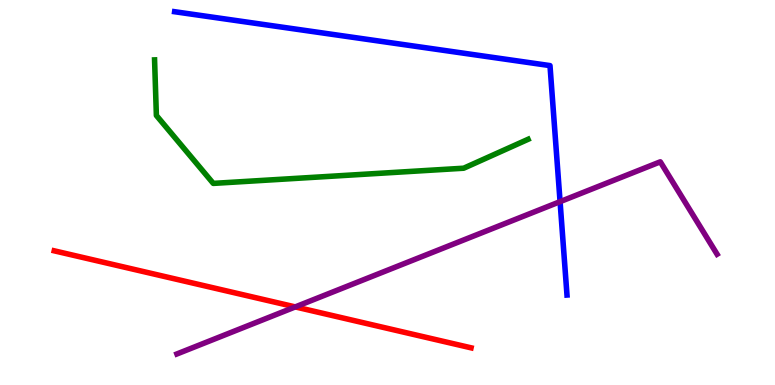[{'lines': ['blue', 'red'], 'intersections': []}, {'lines': ['green', 'red'], 'intersections': []}, {'lines': ['purple', 'red'], 'intersections': [{'x': 3.81, 'y': 2.03}]}, {'lines': ['blue', 'green'], 'intersections': []}, {'lines': ['blue', 'purple'], 'intersections': [{'x': 7.23, 'y': 4.76}]}, {'lines': ['green', 'purple'], 'intersections': []}]